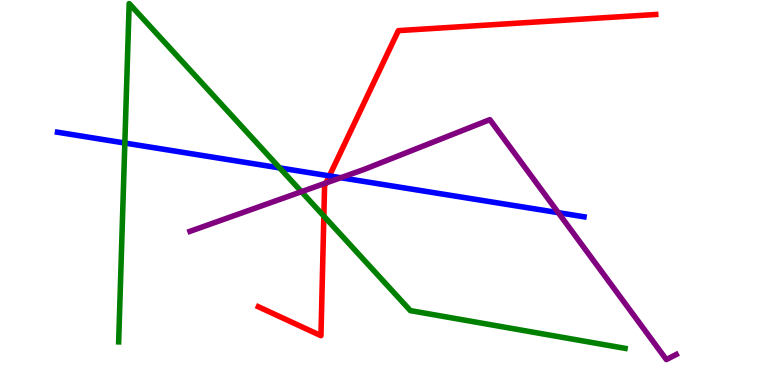[{'lines': ['blue', 'red'], 'intersections': [{'x': 4.25, 'y': 5.43}]}, {'lines': ['green', 'red'], 'intersections': [{'x': 4.18, 'y': 4.39}]}, {'lines': ['purple', 'red'], 'intersections': [{'x': 4.21, 'y': 5.25}]}, {'lines': ['blue', 'green'], 'intersections': [{'x': 1.61, 'y': 6.28}, {'x': 3.61, 'y': 5.64}]}, {'lines': ['blue', 'purple'], 'intersections': [{'x': 4.4, 'y': 5.38}, {'x': 7.2, 'y': 4.48}]}, {'lines': ['green', 'purple'], 'intersections': [{'x': 3.89, 'y': 5.02}]}]